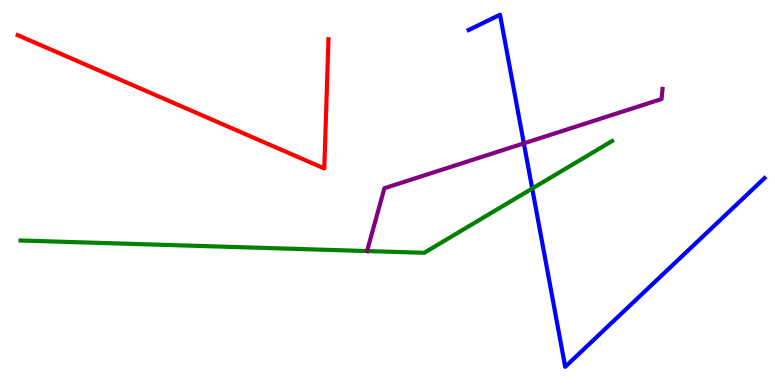[{'lines': ['blue', 'red'], 'intersections': []}, {'lines': ['green', 'red'], 'intersections': []}, {'lines': ['purple', 'red'], 'intersections': []}, {'lines': ['blue', 'green'], 'intersections': [{'x': 6.87, 'y': 5.1}]}, {'lines': ['blue', 'purple'], 'intersections': [{'x': 6.76, 'y': 6.28}]}, {'lines': ['green', 'purple'], 'intersections': [{'x': 4.74, 'y': 3.48}]}]